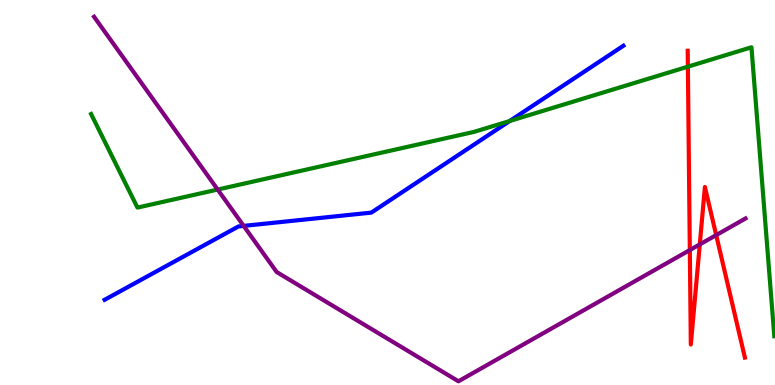[{'lines': ['blue', 'red'], 'intersections': []}, {'lines': ['green', 'red'], 'intersections': [{'x': 8.88, 'y': 8.27}]}, {'lines': ['purple', 'red'], 'intersections': [{'x': 8.9, 'y': 3.5}, {'x': 9.03, 'y': 3.65}, {'x': 9.24, 'y': 3.89}]}, {'lines': ['blue', 'green'], 'intersections': [{'x': 6.58, 'y': 6.86}]}, {'lines': ['blue', 'purple'], 'intersections': [{'x': 3.14, 'y': 4.13}]}, {'lines': ['green', 'purple'], 'intersections': [{'x': 2.81, 'y': 5.08}]}]